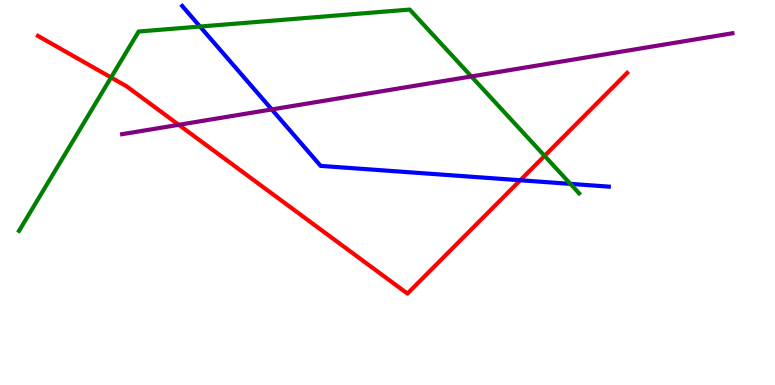[{'lines': ['blue', 'red'], 'intersections': [{'x': 6.71, 'y': 5.32}]}, {'lines': ['green', 'red'], 'intersections': [{'x': 1.43, 'y': 7.99}, {'x': 7.03, 'y': 5.95}]}, {'lines': ['purple', 'red'], 'intersections': [{'x': 2.31, 'y': 6.76}]}, {'lines': ['blue', 'green'], 'intersections': [{'x': 2.58, 'y': 9.31}, {'x': 7.36, 'y': 5.22}]}, {'lines': ['blue', 'purple'], 'intersections': [{'x': 3.51, 'y': 7.16}]}, {'lines': ['green', 'purple'], 'intersections': [{'x': 6.08, 'y': 8.01}]}]